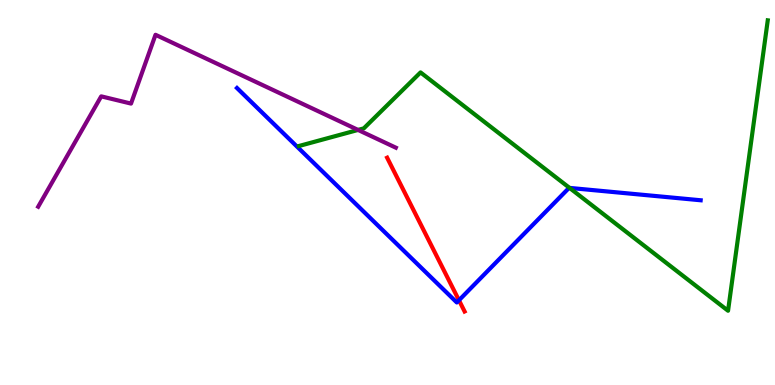[{'lines': ['blue', 'red'], 'intersections': [{'x': 5.92, 'y': 2.2}]}, {'lines': ['green', 'red'], 'intersections': []}, {'lines': ['purple', 'red'], 'intersections': []}, {'lines': ['blue', 'green'], 'intersections': [{'x': 7.35, 'y': 5.12}]}, {'lines': ['blue', 'purple'], 'intersections': []}, {'lines': ['green', 'purple'], 'intersections': [{'x': 4.62, 'y': 6.63}]}]